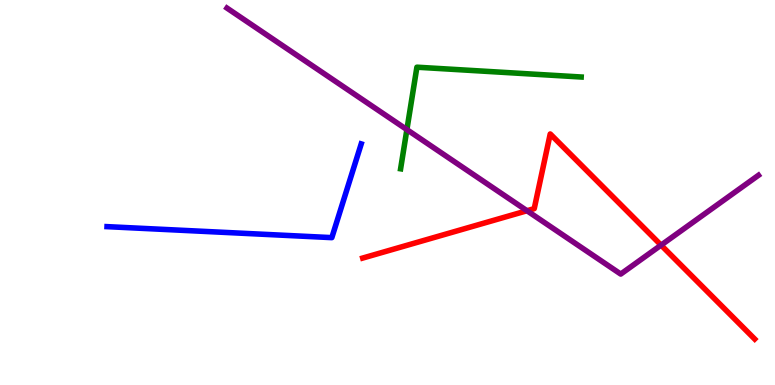[{'lines': ['blue', 'red'], 'intersections': []}, {'lines': ['green', 'red'], 'intersections': []}, {'lines': ['purple', 'red'], 'intersections': [{'x': 6.8, 'y': 4.53}, {'x': 8.53, 'y': 3.63}]}, {'lines': ['blue', 'green'], 'intersections': []}, {'lines': ['blue', 'purple'], 'intersections': []}, {'lines': ['green', 'purple'], 'intersections': [{'x': 5.25, 'y': 6.63}]}]